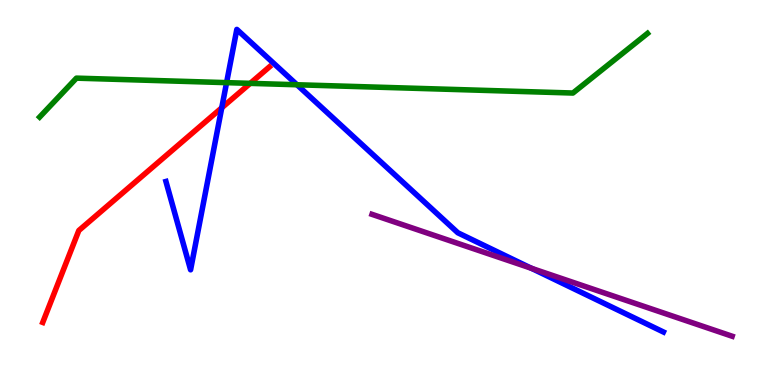[{'lines': ['blue', 'red'], 'intersections': [{'x': 2.86, 'y': 7.2}]}, {'lines': ['green', 'red'], 'intersections': [{'x': 3.23, 'y': 7.83}]}, {'lines': ['purple', 'red'], 'intersections': []}, {'lines': ['blue', 'green'], 'intersections': [{'x': 2.92, 'y': 7.85}, {'x': 3.83, 'y': 7.8}]}, {'lines': ['blue', 'purple'], 'intersections': [{'x': 6.86, 'y': 3.03}]}, {'lines': ['green', 'purple'], 'intersections': []}]